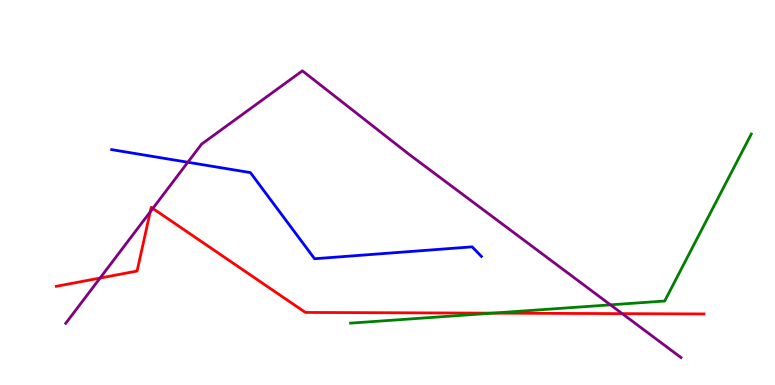[{'lines': ['blue', 'red'], 'intersections': []}, {'lines': ['green', 'red'], 'intersections': [{'x': 6.35, 'y': 1.87}]}, {'lines': ['purple', 'red'], 'intersections': [{'x': 1.29, 'y': 2.78}, {'x': 1.94, 'y': 4.5}, {'x': 1.97, 'y': 4.59}, {'x': 8.03, 'y': 1.85}]}, {'lines': ['blue', 'green'], 'intersections': []}, {'lines': ['blue', 'purple'], 'intersections': [{'x': 2.42, 'y': 5.79}]}, {'lines': ['green', 'purple'], 'intersections': [{'x': 7.88, 'y': 2.08}]}]